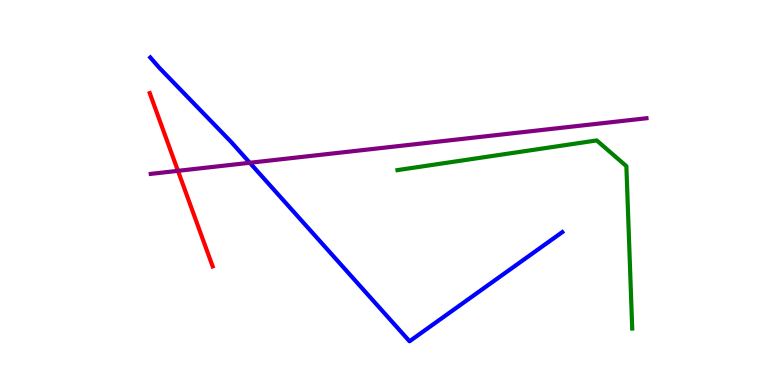[{'lines': ['blue', 'red'], 'intersections': []}, {'lines': ['green', 'red'], 'intersections': []}, {'lines': ['purple', 'red'], 'intersections': [{'x': 2.3, 'y': 5.56}]}, {'lines': ['blue', 'green'], 'intersections': []}, {'lines': ['blue', 'purple'], 'intersections': [{'x': 3.22, 'y': 5.77}]}, {'lines': ['green', 'purple'], 'intersections': []}]